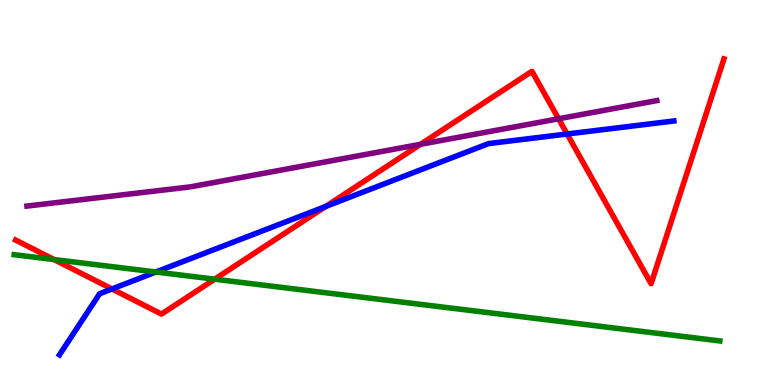[{'lines': ['blue', 'red'], 'intersections': [{'x': 1.45, 'y': 2.49}, {'x': 4.2, 'y': 4.64}, {'x': 7.32, 'y': 6.52}]}, {'lines': ['green', 'red'], 'intersections': [{'x': 0.698, 'y': 3.26}, {'x': 2.77, 'y': 2.75}]}, {'lines': ['purple', 'red'], 'intersections': [{'x': 5.43, 'y': 6.25}, {'x': 7.21, 'y': 6.92}]}, {'lines': ['blue', 'green'], 'intersections': [{'x': 2.01, 'y': 2.93}]}, {'lines': ['blue', 'purple'], 'intersections': []}, {'lines': ['green', 'purple'], 'intersections': []}]